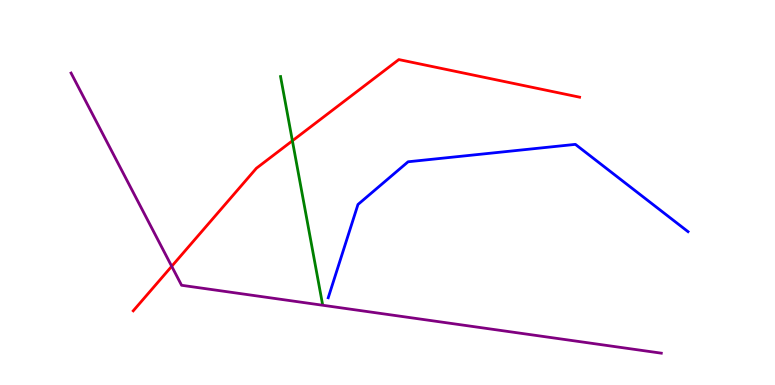[{'lines': ['blue', 'red'], 'intersections': []}, {'lines': ['green', 'red'], 'intersections': [{'x': 3.77, 'y': 6.34}]}, {'lines': ['purple', 'red'], 'intersections': [{'x': 2.22, 'y': 3.08}]}, {'lines': ['blue', 'green'], 'intersections': []}, {'lines': ['blue', 'purple'], 'intersections': []}, {'lines': ['green', 'purple'], 'intersections': []}]